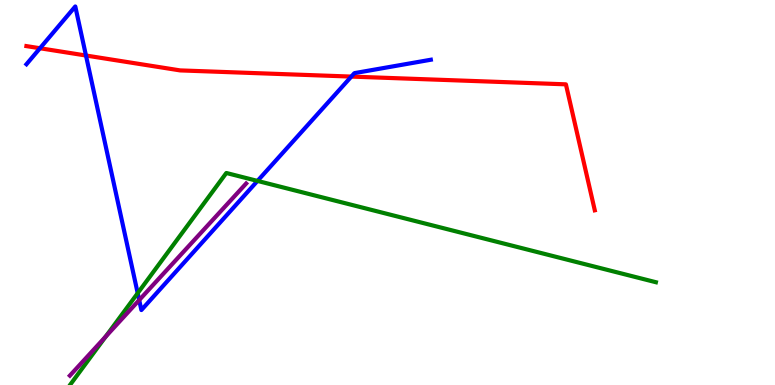[{'lines': ['blue', 'red'], 'intersections': [{'x': 0.516, 'y': 8.75}, {'x': 1.11, 'y': 8.56}, {'x': 4.53, 'y': 8.01}]}, {'lines': ['green', 'red'], 'intersections': []}, {'lines': ['purple', 'red'], 'intersections': []}, {'lines': ['blue', 'green'], 'intersections': [{'x': 1.78, 'y': 2.38}, {'x': 3.32, 'y': 5.3}]}, {'lines': ['blue', 'purple'], 'intersections': [{'x': 1.8, 'y': 2.21}]}, {'lines': ['green', 'purple'], 'intersections': [{'x': 1.36, 'y': 1.26}]}]